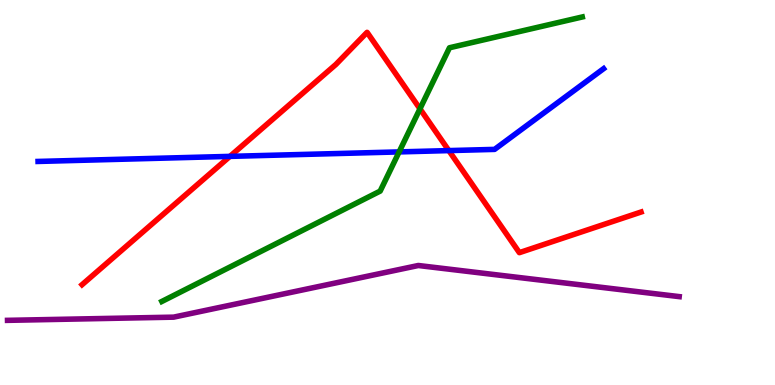[{'lines': ['blue', 'red'], 'intersections': [{'x': 2.97, 'y': 5.94}, {'x': 5.79, 'y': 6.09}]}, {'lines': ['green', 'red'], 'intersections': [{'x': 5.42, 'y': 7.17}]}, {'lines': ['purple', 'red'], 'intersections': []}, {'lines': ['blue', 'green'], 'intersections': [{'x': 5.15, 'y': 6.05}]}, {'lines': ['blue', 'purple'], 'intersections': []}, {'lines': ['green', 'purple'], 'intersections': []}]